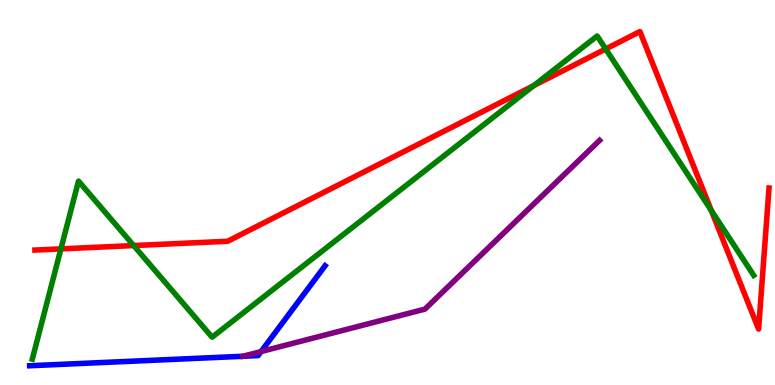[{'lines': ['blue', 'red'], 'intersections': []}, {'lines': ['green', 'red'], 'intersections': [{'x': 0.786, 'y': 3.54}, {'x': 1.72, 'y': 3.62}, {'x': 6.89, 'y': 7.78}, {'x': 7.82, 'y': 8.73}, {'x': 9.18, 'y': 4.53}]}, {'lines': ['purple', 'red'], 'intersections': []}, {'lines': ['blue', 'green'], 'intersections': []}, {'lines': ['blue', 'purple'], 'intersections': [{'x': 3.37, 'y': 0.869}]}, {'lines': ['green', 'purple'], 'intersections': []}]